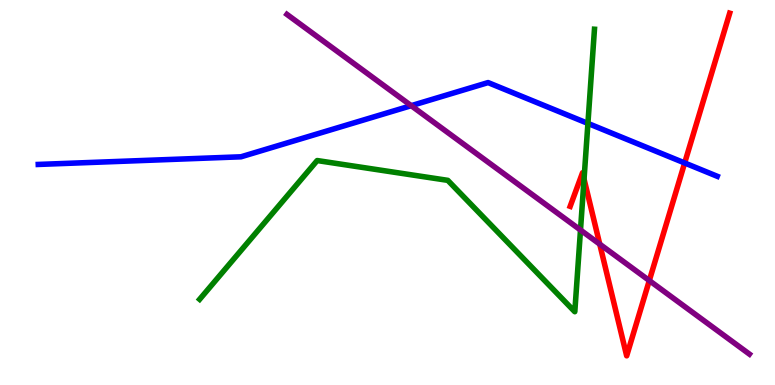[{'lines': ['blue', 'red'], 'intersections': [{'x': 8.83, 'y': 5.77}]}, {'lines': ['green', 'red'], 'intersections': [{'x': 7.54, 'y': 5.35}]}, {'lines': ['purple', 'red'], 'intersections': [{'x': 7.74, 'y': 3.66}, {'x': 8.38, 'y': 2.71}]}, {'lines': ['blue', 'green'], 'intersections': [{'x': 7.59, 'y': 6.79}]}, {'lines': ['blue', 'purple'], 'intersections': [{'x': 5.31, 'y': 7.26}]}, {'lines': ['green', 'purple'], 'intersections': [{'x': 7.49, 'y': 4.03}]}]